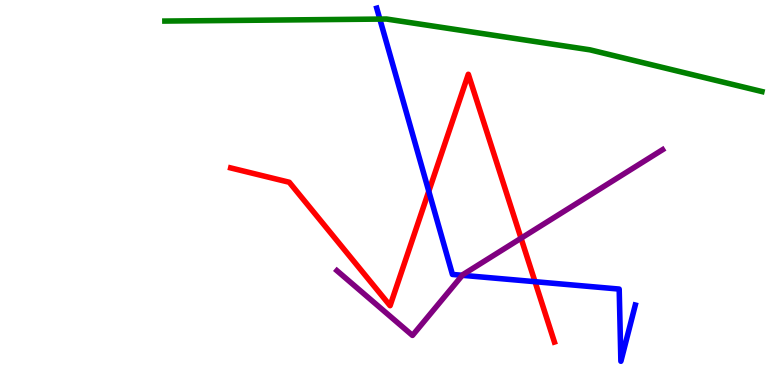[{'lines': ['blue', 'red'], 'intersections': [{'x': 5.53, 'y': 5.03}, {'x': 6.9, 'y': 2.68}]}, {'lines': ['green', 'red'], 'intersections': []}, {'lines': ['purple', 'red'], 'intersections': [{'x': 6.72, 'y': 3.81}]}, {'lines': ['blue', 'green'], 'intersections': [{'x': 4.9, 'y': 9.5}]}, {'lines': ['blue', 'purple'], 'intersections': [{'x': 5.97, 'y': 2.85}]}, {'lines': ['green', 'purple'], 'intersections': []}]